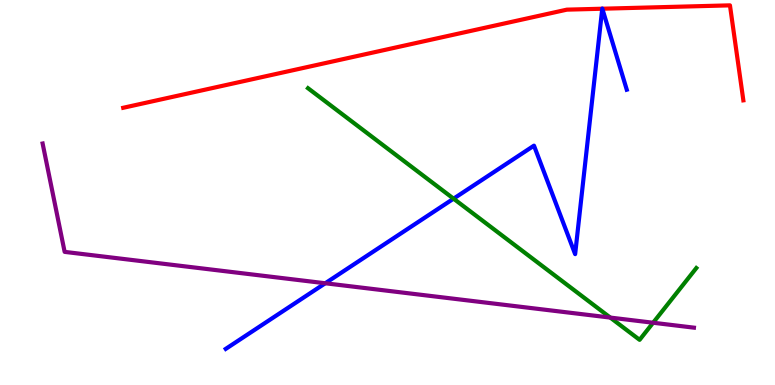[{'lines': ['blue', 'red'], 'intersections': [{'x': 7.77, 'y': 9.77}, {'x': 7.77, 'y': 9.77}]}, {'lines': ['green', 'red'], 'intersections': []}, {'lines': ['purple', 'red'], 'intersections': []}, {'lines': ['blue', 'green'], 'intersections': [{'x': 5.85, 'y': 4.84}]}, {'lines': ['blue', 'purple'], 'intersections': [{'x': 4.2, 'y': 2.64}]}, {'lines': ['green', 'purple'], 'intersections': [{'x': 7.87, 'y': 1.75}, {'x': 8.43, 'y': 1.62}]}]